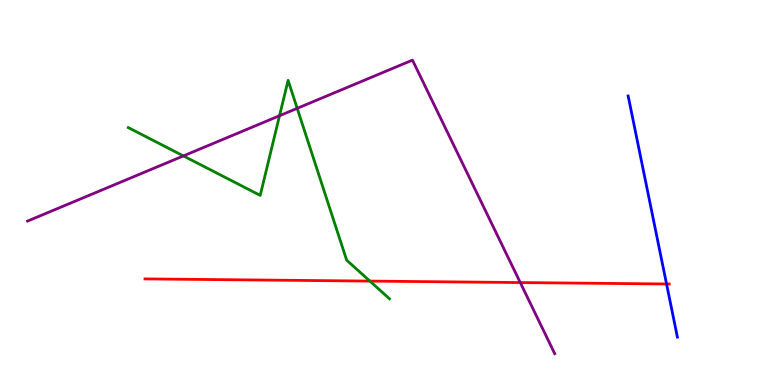[{'lines': ['blue', 'red'], 'intersections': [{'x': 8.6, 'y': 2.62}]}, {'lines': ['green', 'red'], 'intersections': [{'x': 4.77, 'y': 2.7}]}, {'lines': ['purple', 'red'], 'intersections': [{'x': 6.71, 'y': 2.66}]}, {'lines': ['blue', 'green'], 'intersections': []}, {'lines': ['blue', 'purple'], 'intersections': []}, {'lines': ['green', 'purple'], 'intersections': [{'x': 2.37, 'y': 5.95}, {'x': 3.61, 'y': 6.99}, {'x': 3.83, 'y': 7.19}]}]